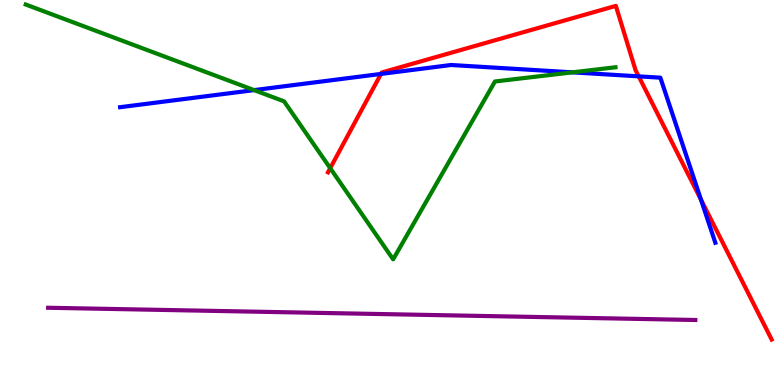[{'lines': ['blue', 'red'], 'intersections': [{'x': 4.92, 'y': 8.08}, {'x': 8.24, 'y': 8.02}, {'x': 9.04, 'y': 4.82}]}, {'lines': ['green', 'red'], 'intersections': [{'x': 4.26, 'y': 5.63}]}, {'lines': ['purple', 'red'], 'intersections': []}, {'lines': ['blue', 'green'], 'intersections': [{'x': 3.28, 'y': 7.66}, {'x': 7.39, 'y': 8.12}]}, {'lines': ['blue', 'purple'], 'intersections': []}, {'lines': ['green', 'purple'], 'intersections': []}]